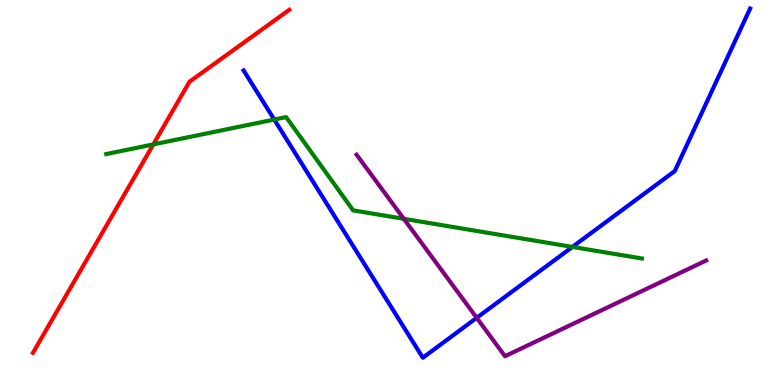[{'lines': ['blue', 'red'], 'intersections': []}, {'lines': ['green', 'red'], 'intersections': [{'x': 1.98, 'y': 6.25}]}, {'lines': ['purple', 'red'], 'intersections': []}, {'lines': ['blue', 'green'], 'intersections': [{'x': 3.54, 'y': 6.89}, {'x': 7.39, 'y': 3.59}]}, {'lines': ['blue', 'purple'], 'intersections': [{'x': 6.15, 'y': 1.74}]}, {'lines': ['green', 'purple'], 'intersections': [{'x': 5.21, 'y': 4.32}]}]